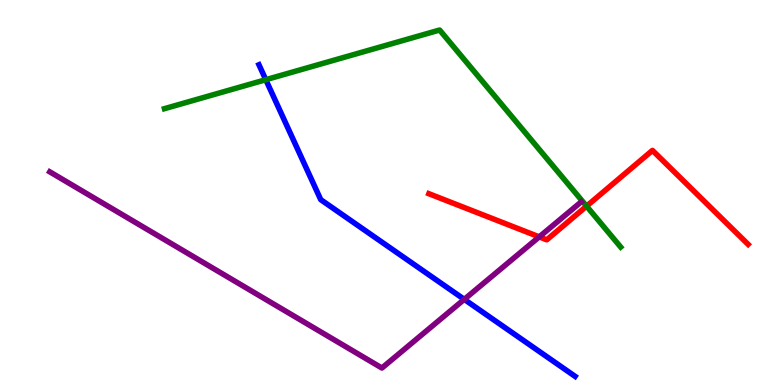[{'lines': ['blue', 'red'], 'intersections': []}, {'lines': ['green', 'red'], 'intersections': [{'x': 7.57, 'y': 4.65}]}, {'lines': ['purple', 'red'], 'intersections': [{'x': 6.96, 'y': 3.85}]}, {'lines': ['blue', 'green'], 'intersections': [{'x': 3.43, 'y': 7.93}]}, {'lines': ['blue', 'purple'], 'intersections': [{'x': 5.99, 'y': 2.22}]}, {'lines': ['green', 'purple'], 'intersections': []}]